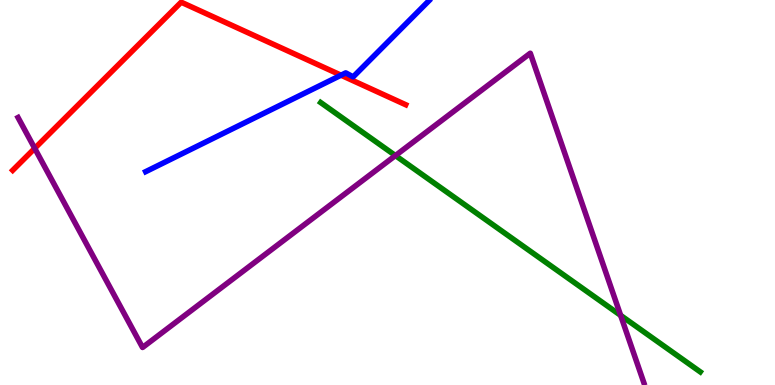[{'lines': ['blue', 'red'], 'intersections': [{'x': 4.4, 'y': 8.05}]}, {'lines': ['green', 'red'], 'intersections': []}, {'lines': ['purple', 'red'], 'intersections': [{'x': 0.448, 'y': 6.15}]}, {'lines': ['blue', 'green'], 'intersections': []}, {'lines': ['blue', 'purple'], 'intersections': []}, {'lines': ['green', 'purple'], 'intersections': [{'x': 5.1, 'y': 5.96}, {'x': 8.01, 'y': 1.81}]}]